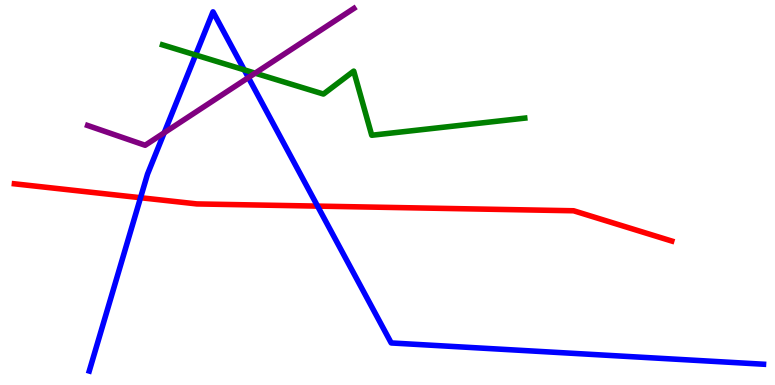[{'lines': ['blue', 'red'], 'intersections': [{'x': 1.81, 'y': 4.86}, {'x': 4.1, 'y': 4.65}]}, {'lines': ['green', 'red'], 'intersections': []}, {'lines': ['purple', 'red'], 'intersections': []}, {'lines': ['blue', 'green'], 'intersections': [{'x': 2.52, 'y': 8.57}, {'x': 3.15, 'y': 8.19}]}, {'lines': ['blue', 'purple'], 'intersections': [{'x': 2.12, 'y': 6.55}, {'x': 3.21, 'y': 7.98}]}, {'lines': ['green', 'purple'], 'intersections': [{'x': 3.29, 'y': 8.1}]}]